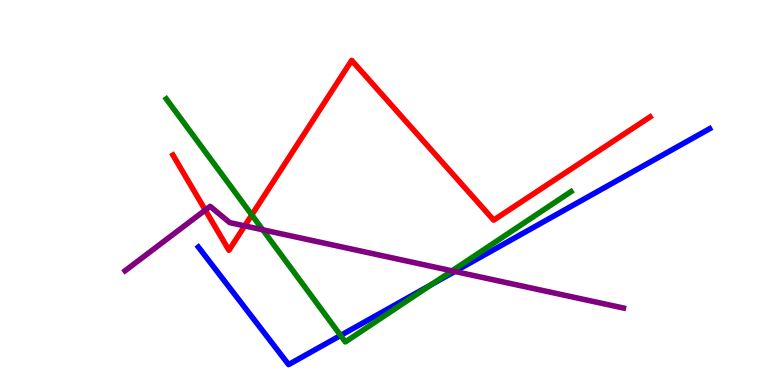[{'lines': ['blue', 'red'], 'intersections': []}, {'lines': ['green', 'red'], 'intersections': [{'x': 3.25, 'y': 4.42}]}, {'lines': ['purple', 'red'], 'intersections': [{'x': 2.65, 'y': 4.54}, {'x': 3.16, 'y': 4.13}]}, {'lines': ['blue', 'green'], 'intersections': [{'x': 4.39, 'y': 1.29}, {'x': 5.57, 'y': 2.61}]}, {'lines': ['blue', 'purple'], 'intersections': [{'x': 5.87, 'y': 2.95}]}, {'lines': ['green', 'purple'], 'intersections': [{'x': 3.39, 'y': 4.03}, {'x': 5.83, 'y': 2.97}]}]